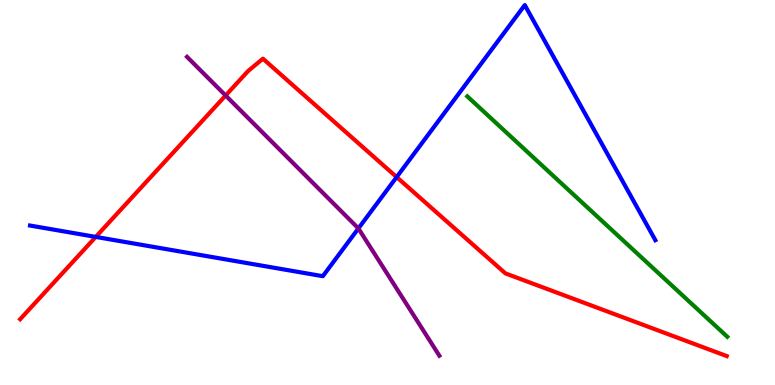[{'lines': ['blue', 'red'], 'intersections': [{'x': 1.24, 'y': 3.85}, {'x': 5.12, 'y': 5.4}]}, {'lines': ['green', 'red'], 'intersections': []}, {'lines': ['purple', 'red'], 'intersections': [{'x': 2.91, 'y': 7.52}]}, {'lines': ['blue', 'green'], 'intersections': []}, {'lines': ['blue', 'purple'], 'intersections': [{'x': 4.62, 'y': 4.07}]}, {'lines': ['green', 'purple'], 'intersections': []}]